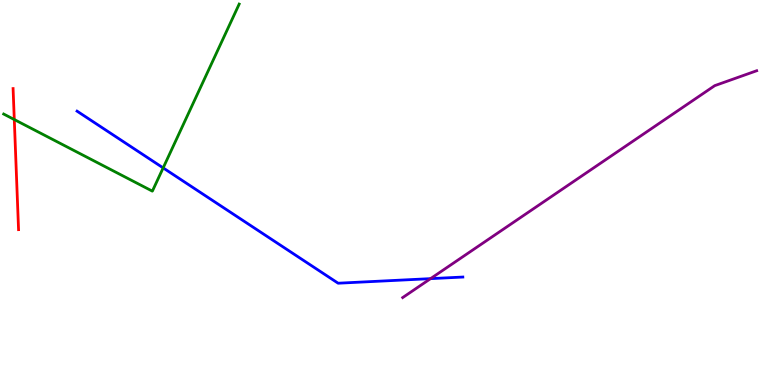[{'lines': ['blue', 'red'], 'intersections': []}, {'lines': ['green', 'red'], 'intersections': [{'x': 0.184, 'y': 6.89}]}, {'lines': ['purple', 'red'], 'intersections': []}, {'lines': ['blue', 'green'], 'intersections': [{'x': 2.11, 'y': 5.64}]}, {'lines': ['blue', 'purple'], 'intersections': [{'x': 5.56, 'y': 2.76}]}, {'lines': ['green', 'purple'], 'intersections': []}]